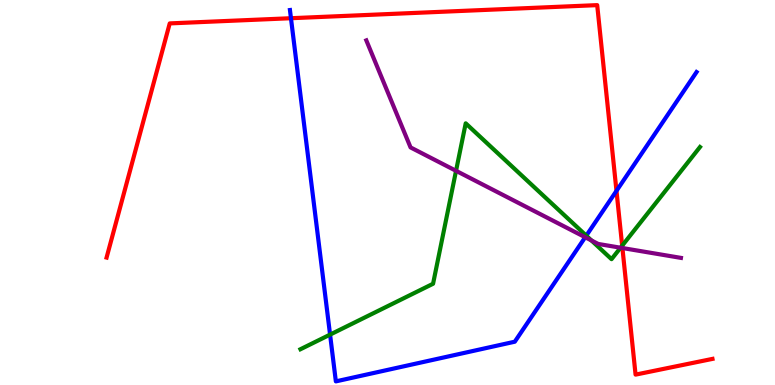[{'lines': ['blue', 'red'], 'intersections': [{'x': 3.75, 'y': 9.53}, {'x': 7.95, 'y': 5.04}]}, {'lines': ['green', 'red'], 'intersections': [{'x': 8.03, 'y': 3.62}]}, {'lines': ['purple', 'red'], 'intersections': [{'x': 8.03, 'y': 3.56}]}, {'lines': ['blue', 'green'], 'intersections': [{'x': 4.26, 'y': 1.31}, {'x': 7.56, 'y': 3.88}]}, {'lines': ['blue', 'purple'], 'intersections': [{'x': 7.55, 'y': 3.84}]}, {'lines': ['green', 'purple'], 'intersections': [{'x': 5.88, 'y': 5.56}, {'x': 7.63, 'y': 3.75}, {'x': 8.01, 'y': 3.57}]}]